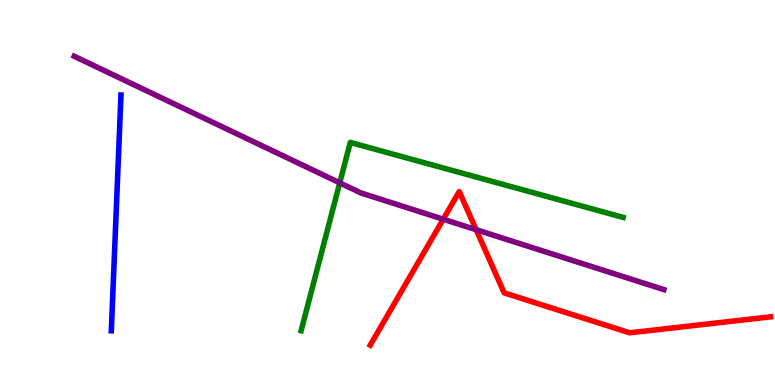[{'lines': ['blue', 'red'], 'intersections': []}, {'lines': ['green', 'red'], 'intersections': []}, {'lines': ['purple', 'red'], 'intersections': [{'x': 5.72, 'y': 4.31}, {'x': 6.14, 'y': 4.03}]}, {'lines': ['blue', 'green'], 'intersections': []}, {'lines': ['blue', 'purple'], 'intersections': []}, {'lines': ['green', 'purple'], 'intersections': [{'x': 4.38, 'y': 5.25}]}]